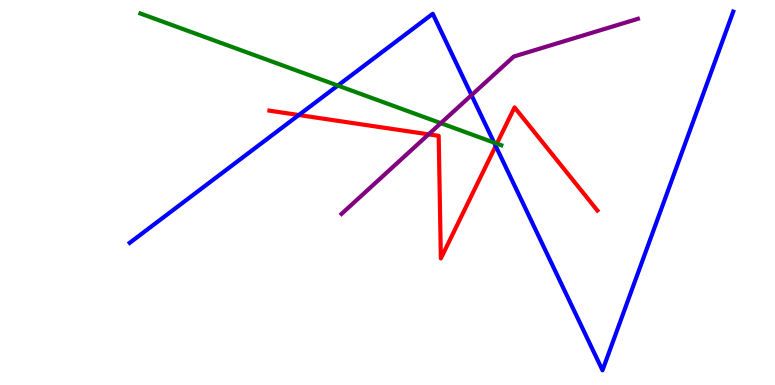[{'lines': ['blue', 'red'], 'intersections': [{'x': 3.86, 'y': 7.01}, {'x': 6.4, 'y': 6.21}]}, {'lines': ['green', 'red'], 'intersections': [{'x': 6.41, 'y': 6.27}]}, {'lines': ['purple', 'red'], 'intersections': [{'x': 5.53, 'y': 6.51}]}, {'lines': ['blue', 'green'], 'intersections': [{'x': 4.36, 'y': 7.78}, {'x': 6.38, 'y': 6.3}]}, {'lines': ['blue', 'purple'], 'intersections': [{'x': 6.08, 'y': 7.53}]}, {'lines': ['green', 'purple'], 'intersections': [{'x': 5.69, 'y': 6.8}]}]